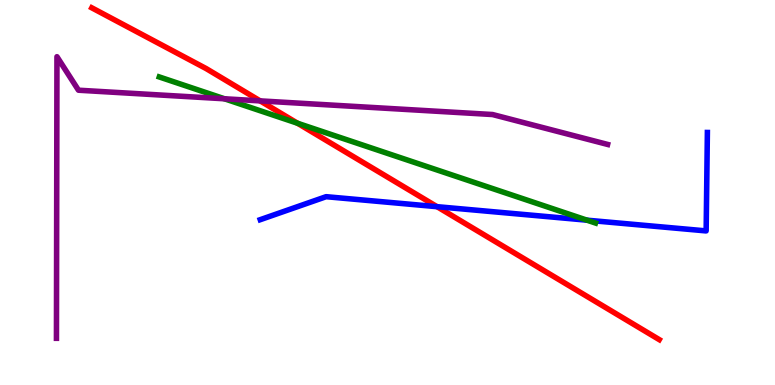[{'lines': ['blue', 'red'], 'intersections': [{'x': 5.64, 'y': 4.63}]}, {'lines': ['green', 'red'], 'intersections': [{'x': 3.84, 'y': 6.8}]}, {'lines': ['purple', 'red'], 'intersections': [{'x': 3.36, 'y': 7.38}]}, {'lines': ['blue', 'green'], 'intersections': [{'x': 7.57, 'y': 4.28}]}, {'lines': ['blue', 'purple'], 'intersections': []}, {'lines': ['green', 'purple'], 'intersections': [{'x': 2.9, 'y': 7.43}]}]